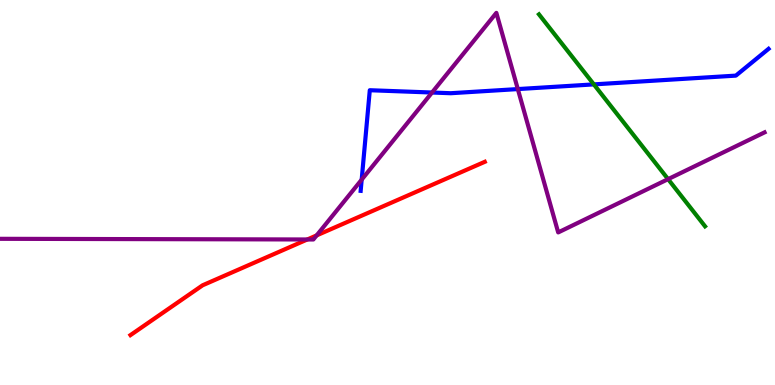[{'lines': ['blue', 'red'], 'intersections': []}, {'lines': ['green', 'red'], 'intersections': []}, {'lines': ['purple', 'red'], 'intersections': [{'x': 3.97, 'y': 3.78}, {'x': 4.09, 'y': 3.89}]}, {'lines': ['blue', 'green'], 'intersections': [{'x': 7.66, 'y': 7.81}]}, {'lines': ['blue', 'purple'], 'intersections': [{'x': 4.67, 'y': 5.33}, {'x': 5.57, 'y': 7.6}, {'x': 6.68, 'y': 7.69}]}, {'lines': ['green', 'purple'], 'intersections': [{'x': 8.62, 'y': 5.35}]}]